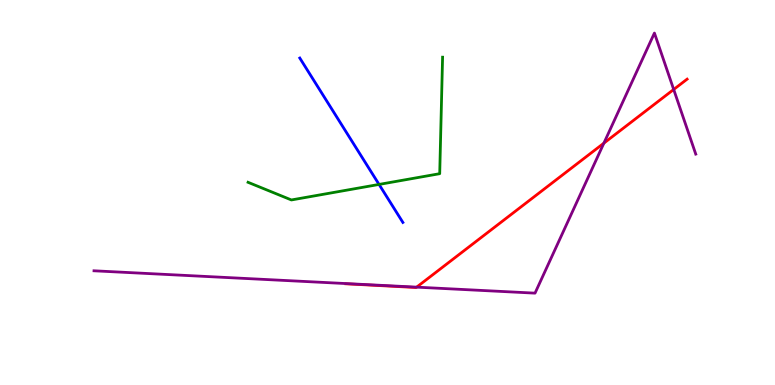[{'lines': ['blue', 'red'], 'intersections': []}, {'lines': ['green', 'red'], 'intersections': []}, {'lines': ['purple', 'red'], 'intersections': [{'x': 5.38, 'y': 2.54}, {'x': 7.79, 'y': 6.28}, {'x': 8.69, 'y': 7.68}]}, {'lines': ['blue', 'green'], 'intersections': [{'x': 4.89, 'y': 5.21}]}, {'lines': ['blue', 'purple'], 'intersections': []}, {'lines': ['green', 'purple'], 'intersections': []}]